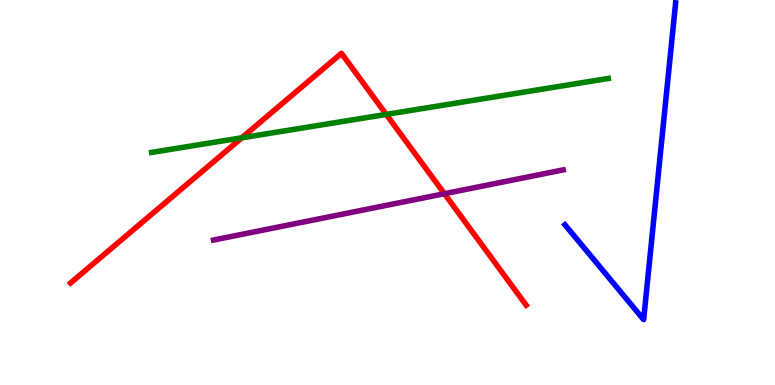[{'lines': ['blue', 'red'], 'intersections': []}, {'lines': ['green', 'red'], 'intersections': [{'x': 3.12, 'y': 6.42}, {'x': 4.98, 'y': 7.03}]}, {'lines': ['purple', 'red'], 'intersections': [{'x': 5.73, 'y': 4.97}]}, {'lines': ['blue', 'green'], 'intersections': []}, {'lines': ['blue', 'purple'], 'intersections': []}, {'lines': ['green', 'purple'], 'intersections': []}]